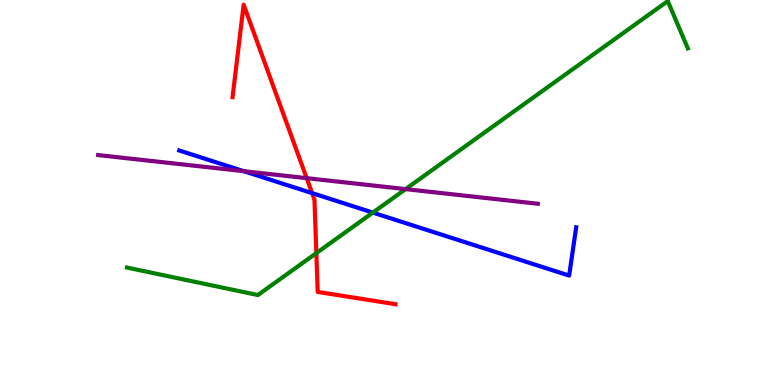[{'lines': ['blue', 'red'], 'intersections': [{'x': 4.03, 'y': 4.98}]}, {'lines': ['green', 'red'], 'intersections': [{'x': 4.08, 'y': 3.43}]}, {'lines': ['purple', 'red'], 'intersections': [{'x': 3.96, 'y': 5.37}]}, {'lines': ['blue', 'green'], 'intersections': [{'x': 4.81, 'y': 4.48}]}, {'lines': ['blue', 'purple'], 'intersections': [{'x': 3.15, 'y': 5.55}]}, {'lines': ['green', 'purple'], 'intersections': [{'x': 5.23, 'y': 5.09}]}]